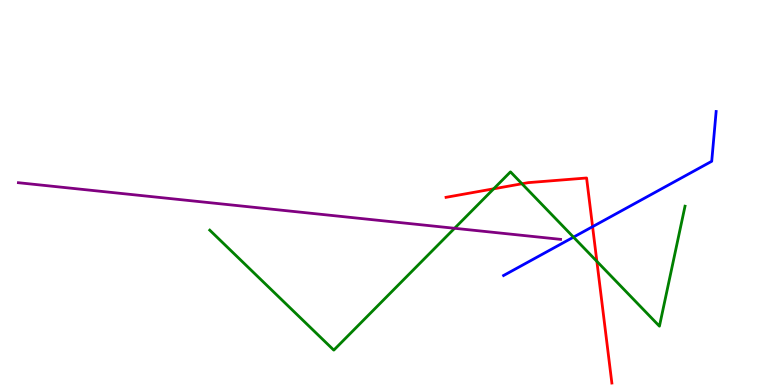[{'lines': ['blue', 'red'], 'intersections': [{'x': 7.65, 'y': 4.11}]}, {'lines': ['green', 'red'], 'intersections': [{'x': 6.37, 'y': 5.1}, {'x': 6.73, 'y': 5.23}, {'x': 7.7, 'y': 3.21}]}, {'lines': ['purple', 'red'], 'intersections': []}, {'lines': ['blue', 'green'], 'intersections': [{'x': 7.4, 'y': 3.84}]}, {'lines': ['blue', 'purple'], 'intersections': []}, {'lines': ['green', 'purple'], 'intersections': [{'x': 5.87, 'y': 4.07}]}]